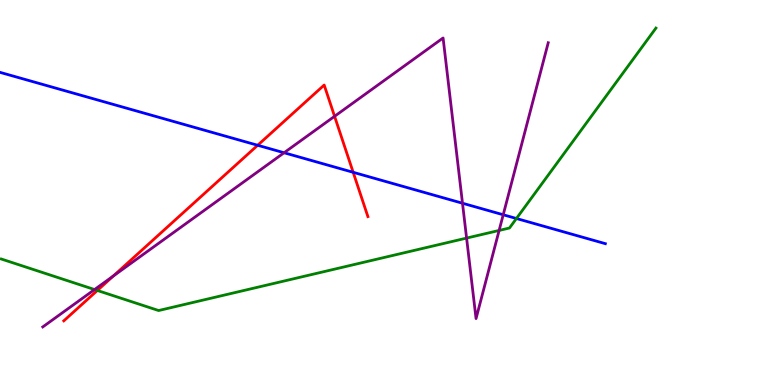[{'lines': ['blue', 'red'], 'intersections': [{'x': 3.32, 'y': 6.23}, {'x': 4.56, 'y': 5.52}]}, {'lines': ['green', 'red'], 'intersections': [{'x': 1.26, 'y': 2.46}]}, {'lines': ['purple', 'red'], 'intersections': [{'x': 1.46, 'y': 2.83}, {'x': 4.32, 'y': 6.98}]}, {'lines': ['blue', 'green'], 'intersections': [{'x': 6.66, 'y': 4.32}]}, {'lines': ['blue', 'purple'], 'intersections': [{'x': 3.67, 'y': 6.03}, {'x': 5.97, 'y': 4.72}, {'x': 6.49, 'y': 4.42}]}, {'lines': ['green', 'purple'], 'intersections': [{'x': 1.22, 'y': 2.48}, {'x': 6.02, 'y': 3.82}, {'x': 6.44, 'y': 4.01}]}]